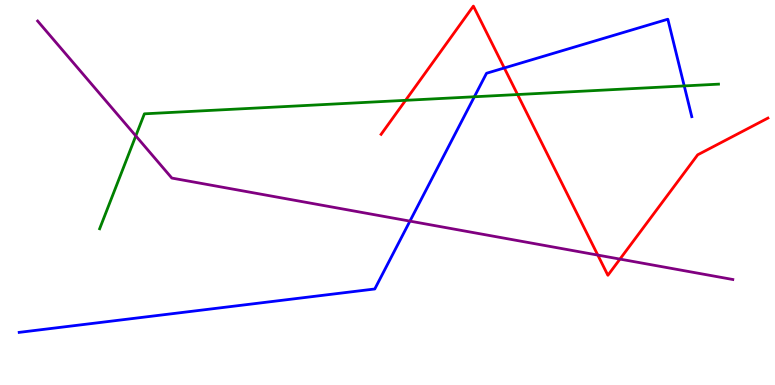[{'lines': ['blue', 'red'], 'intersections': [{'x': 6.51, 'y': 8.23}]}, {'lines': ['green', 'red'], 'intersections': [{'x': 5.23, 'y': 7.39}, {'x': 6.68, 'y': 7.54}]}, {'lines': ['purple', 'red'], 'intersections': [{'x': 7.71, 'y': 3.37}, {'x': 8.0, 'y': 3.27}]}, {'lines': ['blue', 'green'], 'intersections': [{'x': 6.12, 'y': 7.49}, {'x': 8.83, 'y': 7.77}]}, {'lines': ['blue', 'purple'], 'intersections': [{'x': 5.29, 'y': 4.26}]}, {'lines': ['green', 'purple'], 'intersections': [{'x': 1.75, 'y': 6.47}]}]